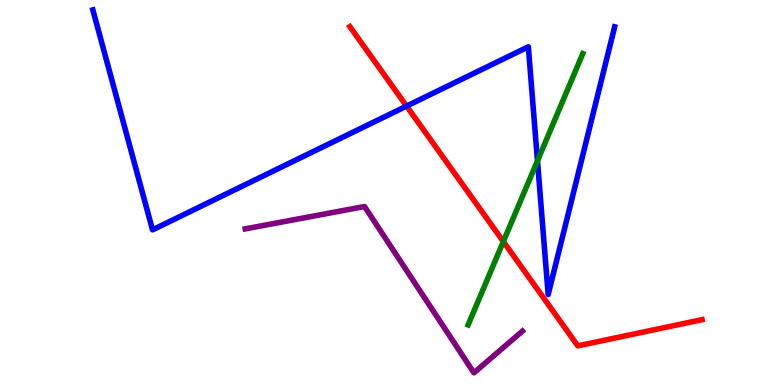[{'lines': ['blue', 'red'], 'intersections': [{'x': 5.25, 'y': 7.24}]}, {'lines': ['green', 'red'], 'intersections': [{'x': 6.49, 'y': 3.73}]}, {'lines': ['purple', 'red'], 'intersections': []}, {'lines': ['blue', 'green'], 'intersections': [{'x': 6.94, 'y': 5.82}]}, {'lines': ['blue', 'purple'], 'intersections': []}, {'lines': ['green', 'purple'], 'intersections': []}]